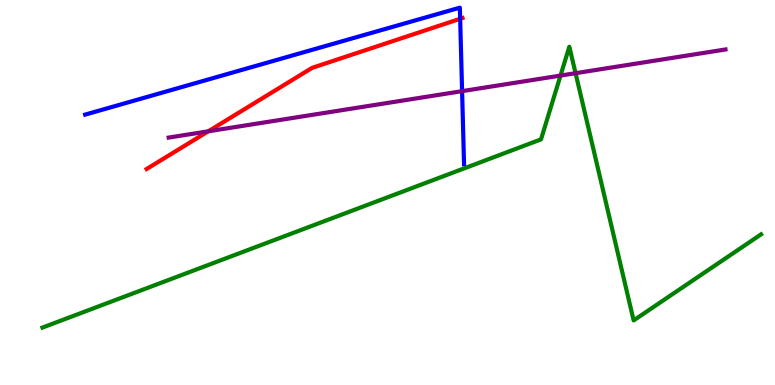[{'lines': ['blue', 'red'], 'intersections': [{'x': 5.94, 'y': 9.51}]}, {'lines': ['green', 'red'], 'intersections': []}, {'lines': ['purple', 'red'], 'intersections': [{'x': 2.69, 'y': 6.59}]}, {'lines': ['blue', 'green'], 'intersections': []}, {'lines': ['blue', 'purple'], 'intersections': [{'x': 5.96, 'y': 7.63}]}, {'lines': ['green', 'purple'], 'intersections': [{'x': 7.23, 'y': 8.04}, {'x': 7.43, 'y': 8.1}]}]